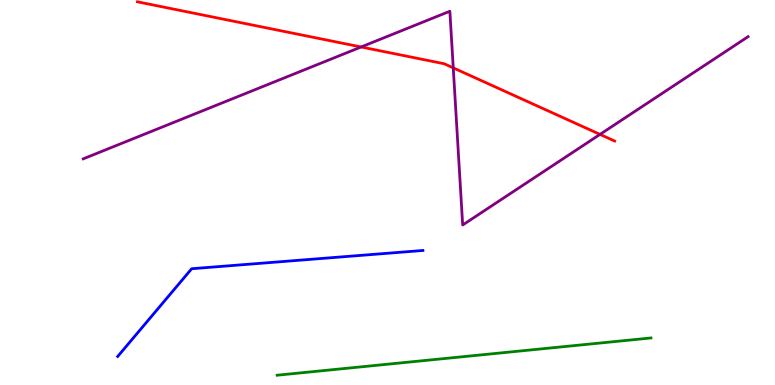[{'lines': ['blue', 'red'], 'intersections': []}, {'lines': ['green', 'red'], 'intersections': []}, {'lines': ['purple', 'red'], 'intersections': [{'x': 4.66, 'y': 8.78}, {'x': 5.85, 'y': 8.24}, {'x': 7.74, 'y': 6.51}]}, {'lines': ['blue', 'green'], 'intersections': []}, {'lines': ['blue', 'purple'], 'intersections': []}, {'lines': ['green', 'purple'], 'intersections': []}]